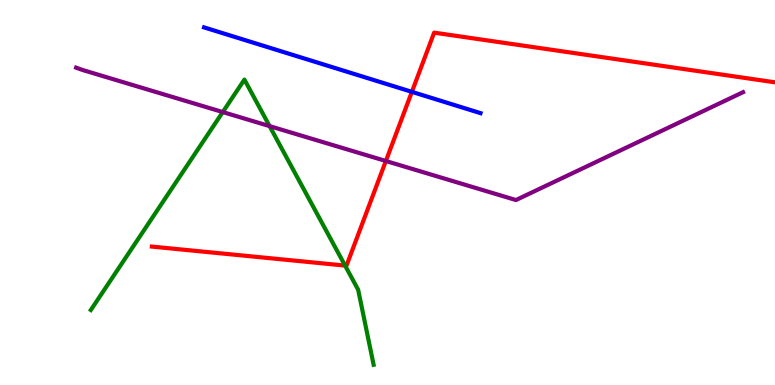[{'lines': ['blue', 'red'], 'intersections': [{'x': 5.31, 'y': 7.61}]}, {'lines': ['green', 'red'], 'intersections': [{'x': 4.45, 'y': 3.1}]}, {'lines': ['purple', 'red'], 'intersections': [{'x': 4.98, 'y': 5.82}]}, {'lines': ['blue', 'green'], 'intersections': []}, {'lines': ['blue', 'purple'], 'intersections': []}, {'lines': ['green', 'purple'], 'intersections': [{'x': 2.87, 'y': 7.09}, {'x': 3.48, 'y': 6.72}]}]